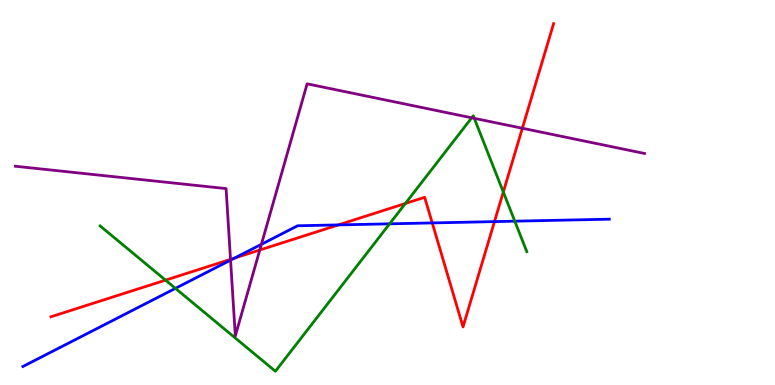[{'lines': ['blue', 'red'], 'intersections': [{'x': 3.03, 'y': 3.3}, {'x': 4.37, 'y': 4.16}, {'x': 5.58, 'y': 4.21}, {'x': 6.38, 'y': 4.24}]}, {'lines': ['green', 'red'], 'intersections': [{'x': 2.14, 'y': 2.72}, {'x': 5.23, 'y': 4.71}, {'x': 6.49, 'y': 5.01}]}, {'lines': ['purple', 'red'], 'intersections': [{'x': 2.97, 'y': 3.26}, {'x': 3.35, 'y': 3.51}, {'x': 6.74, 'y': 6.67}]}, {'lines': ['blue', 'green'], 'intersections': [{'x': 2.26, 'y': 2.51}, {'x': 5.03, 'y': 4.19}, {'x': 6.64, 'y': 4.26}]}, {'lines': ['blue', 'purple'], 'intersections': [{'x': 2.98, 'y': 3.24}, {'x': 3.37, 'y': 3.65}]}, {'lines': ['green', 'purple'], 'intersections': [{'x': 6.09, 'y': 6.94}, {'x': 6.12, 'y': 6.93}]}]